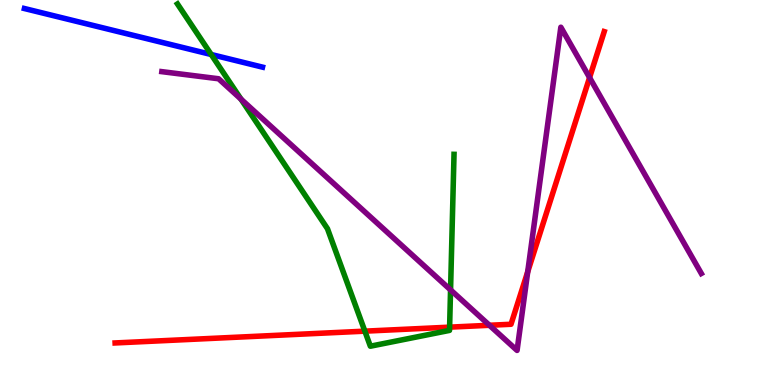[{'lines': ['blue', 'red'], 'intersections': []}, {'lines': ['green', 'red'], 'intersections': [{'x': 4.71, 'y': 1.4}, {'x': 5.8, 'y': 1.5}]}, {'lines': ['purple', 'red'], 'intersections': [{'x': 6.32, 'y': 1.55}, {'x': 6.81, 'y': 2.94}, {'x': 7.61, 'y': 7.98}]}, {'lines': ['blue', 'green'], 'intersections': [{'x': 2.73, 'y': 8.58}]}, {'lines': ['blue', 'purple'], 'intersections': []}, {'lines': ['green', 'purple'], 'intersections': [{'x': 3.11, 'y': 7.42}, {'x': 5.81, 'y': 2.47}]}]